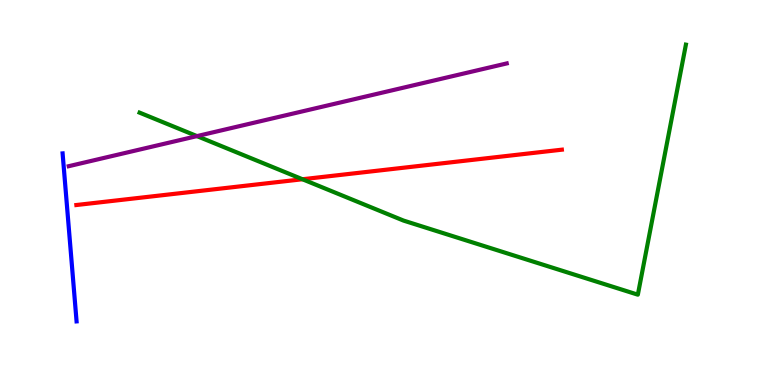[{'lines': ['blue', 'red'], 'intersections': []}, {'lines': ['green', 'red'], 'intersections': [{'x': 3.9, 'y': 5.34}]}, {'lines': ['purple', 'red'], 'intersections': []}, {'lines': ['blue', 'green'], 'intersections': []}, {'lines': ['blue', 'purple'], 'intersections': []}, {'lines': ['green', 'purple'], 'intersections': [{'x': 2.54, 'y': 6.46}]}]